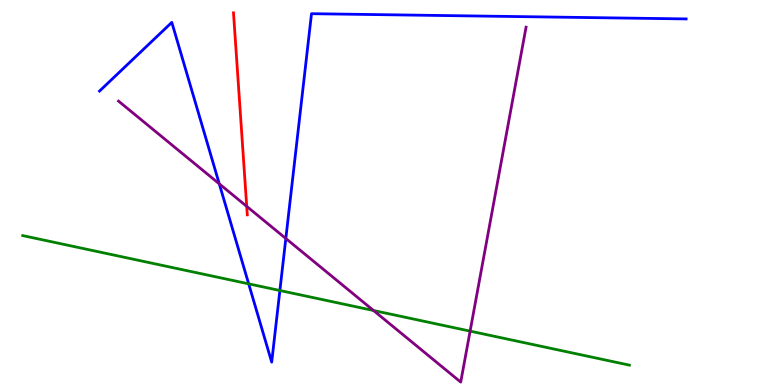[{'lines': ['blue', 'red'], 'intersections': []}, {'lines': ['green', 'red'], 'intersections': []}, {'lines': ['purple', 'red'], 'intersections': [{'x': 3.18, 'y': 4.64}]}, {'lines': ['blue', 'green'], 'intersections': [{'x': 3.21, 'y': 2.63}, {'x': 3.61, 'y': 2.45}]}, {'lines': ['blue', 'purple'], 'intersections': [{'x': 2.83, 'y': 5.22}, {'x': 3.69, 'y': 3.81}]}, {'lines': ['green', 'purple'], 'intersections': [{'x': 4.82, 'y': 1.94}, {'x': 6.07, 'y': 1.4}]}]